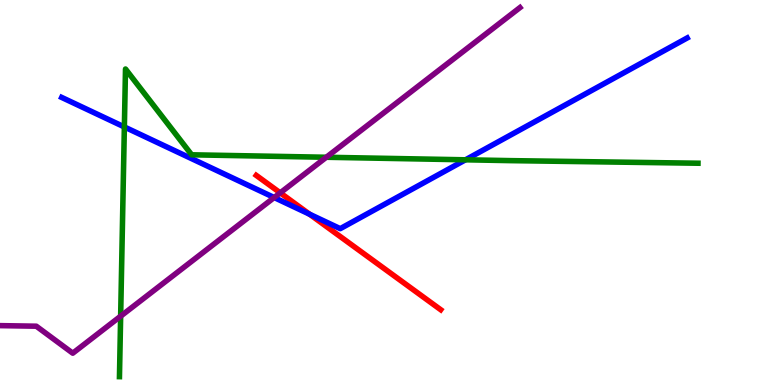[{'lines': ['blue', 'red'], 'intersections': [{'x': 3.99, 'y': 4.44}]}, {'lines': ['green', 'red'], 'intersections': []}, {'lines': ['purple', 'red'], 'intersections': [{'x': 3.62, 'y': 4.99}]}, {'lines': ['blue', 'green'], 'intersections': [{'x': 1.6, 'y': 6.7}, {'x': 6.01, 'y': 5.85}]}, {'lines': ['blue', 'purple'], 'intersections': [{'x': 3.54, 'y': 4.87}]}, {'lines': ['green', 'purple'], 'intersections': [{'x': 1.56, 'y': 1.79}, {'x': 4.21, 'y': 5.92}]}]